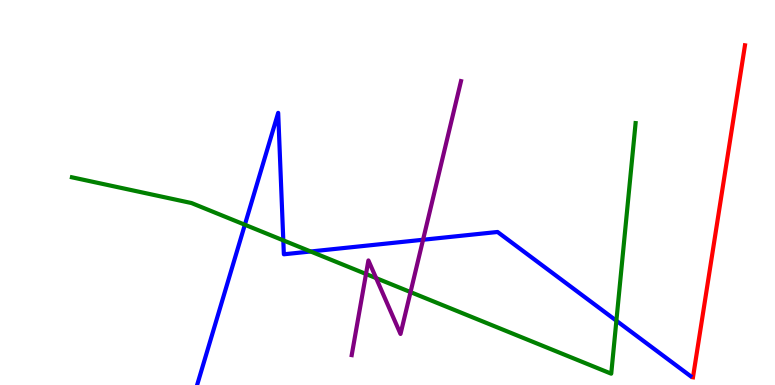[{'lines': ['blue', 'red'], 'intersections': []}, {'lines': ['green', 'red'], 'intersections': []}, {'lines': ['purple', 'red'], 'intersections': []}, {'lines': ['blue', 'green'], 'intersections': [{'x': 3.16, 'y': 4.16}, {'x': 3.66, 'y': 3.76}, {'x': 4.01, 'y': 3.47}, {'x': 7.95, 'y': 1.67}]}, {'lines': ['blue', 'purple'], 'intersections': [{'x': 5.46, 'y': 3.77}]}, {'lines': ['green', 'purple'], 'intersections': [{'x': 4.72, 'y': 2.88}, {'x': 4.85, 'y': 2.78}, {'x': 5.3, 'y': 2.41}]}]